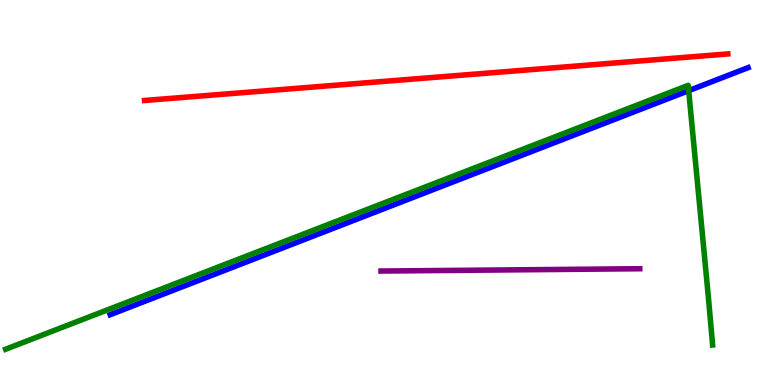[{'lines': ['blue', 'red'], 'intersections': []}, {'lines': ['green', 'red'], 'intersections': []}, {'lines': ['purple', 'red'], 'intersections': []}, {'lines': ['blue', 'green'], 'intersections': [{'x': 8.89, 'y': 7.65}]}, {'lines': ['blue', 'purple'], 'intersections': []}, {'lines': ['green', 'purple'], 'intersections': []}]